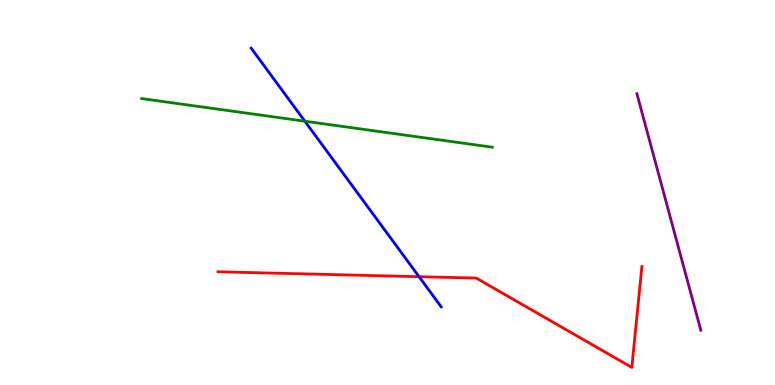[{'lines': ['blue', 'red'], 'intersections': [{'x': 5.41, 'y': 2.81}]}, {'lines': ['green', 'red'], 'intersections': []}, {'lines': ['purple', 'red'], 'intersections': []}, {'lines': ['blue', 'green'], 'intersections': [{'x': 3.93, 'y': 6.85}]}, {'lines': ['blue', 'purple'], 'intersections': []}, {'lines': ['green', 'purple'], 'intersections': []}]